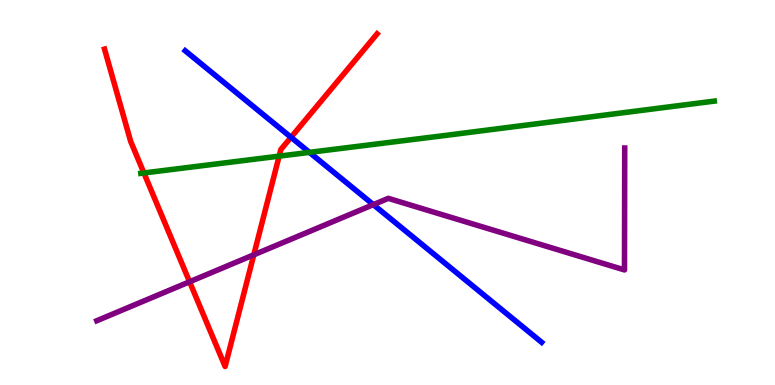[{'lines': ['blue', 'red'], 'intersections': [{'x': 3.76, 'y': 6.43}]}, {'lines': ['green', 'red'], 'intersections': [{'x': 1.86, 'y': 5.51}, {'x': 3.6, 'y': 5.94}]}, {'lines': ['purple', 'red'], 'intersections': [{'x': 2.45, 'y': 2.68}, {'x': 3.27, 'y': 3.38}]}, {'lines': ['blue', 'green'], 'intersections': [{'x': 3.99, 'y': 6.04}]}, {'lines': ['blue', 'purple'], 'intersections': [{'x': 4.82, 'y': 4.68}]}, {'lines': ['green', 'purple'], 'intersections': []}]